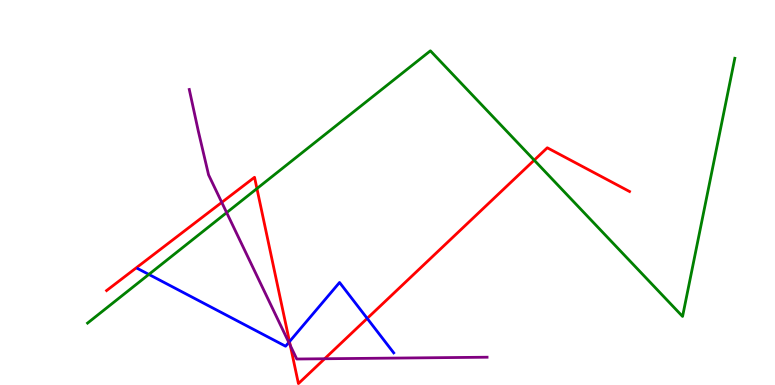[{'lines': ['blue', 'red'], 'intersections': [{'x': 3.74, 'y': 1.13}, {'x': 4.74, 'y': 1.73}]}, {'lines': ['green', 'red'], 'intersections': [{'x': 3.32, 'y': 5.1}, {'x': 6.89, 'y': 5.84}]}, {'lines': ['purple', 'red'], 'intersections': [{'x': 2.86, 'y': 4.74}, {'x': 3.75, 'y': 1.02}, {'x': 4.19, 'y': 0.682}]}, {'lines': ['blue', 'green'], 'intersections': [{'x': 1.92, 'y': 2.87}]}, {'lines': ['blue', 'purple'], 'intersections': [{'x': 3.73, 'y': 1.11}]}, {'lines': ['green', 'purple'], 'intersections': [{'x': 2.92, 'y': 4.48}]}]